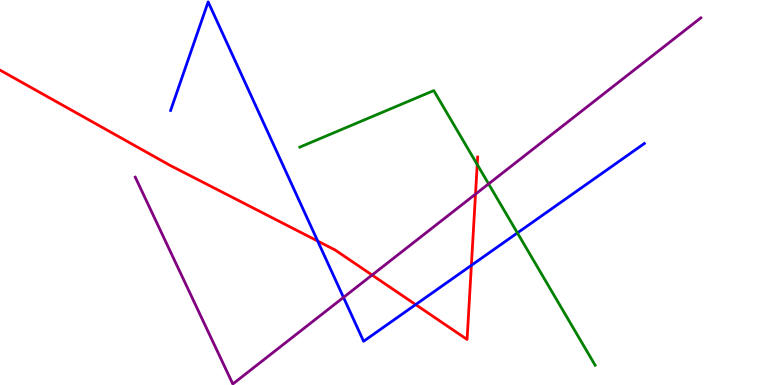[{'lines': ['blue', 'red'], 'intersections': [{'x': 4.1, 'y': 3.74}, {'x': 5.36, 'y': 2.09}, {'x': 6.08, 'y': 3.11}]}, {'lines': ['green', 'red'], 'intersections': [{'x': 6.16, 'y': 5.73}]}, {'lines': ['purple', 'red'], 'intersections': [{'x': 4.8, 'y': 2.86}, {'x': 6.14, 'y': 4.96}]}, {'lines': ['blue', 'green'], 'intersections': [{'x': 6.68, 'y': 3.95}]}, {'lines': ['blue', 'purple'], 'intersections': [{'x': 4.43, 'y': 2.28}]}, {'lines': ['green', 'purple'], 'intersections': [{'x': 6.3, 'y': 5.22}]}]